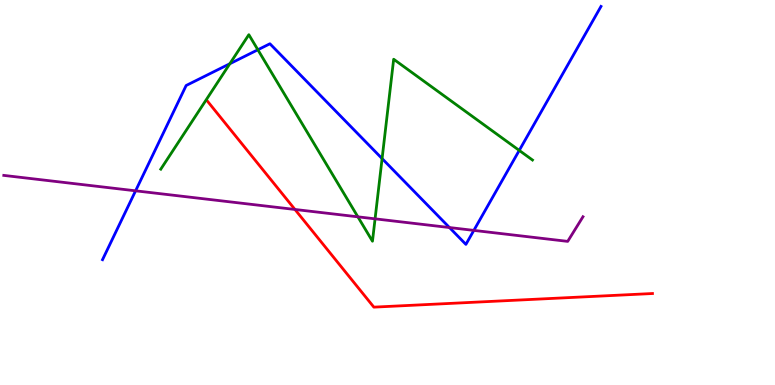[{'lines': ['blue', 'red'], 'intersections': []}, {'lines': ['green', 'red'], 'intersections': []}, {'lines': ['purple', 'red'], 'intersections': [{'x': 3.81, 'y': 4.56}]}, {'lines': ['blue', 'green'], 'intersections': [{'x': 2.97, 'y': 8.34}, {'x': 3.33, 'y': 8.71}, {'x': 4.93, 'y': 5.88}, {'x': 6.7, 'y': 6.09}]}, {'lines': ['blue', 'purple'], 'intersections': [{'x': 1.75, 'y': 5.04}, {'x': 5.8, 'y': 4.09}, {'x': 6.11, 'y': 4.02}]}, {'lines': ['green', 'purple'], 'intersections': [{'x': 4.62, 'y': 4.37}, {'x': 4.84, 'y': 4.32}]}]